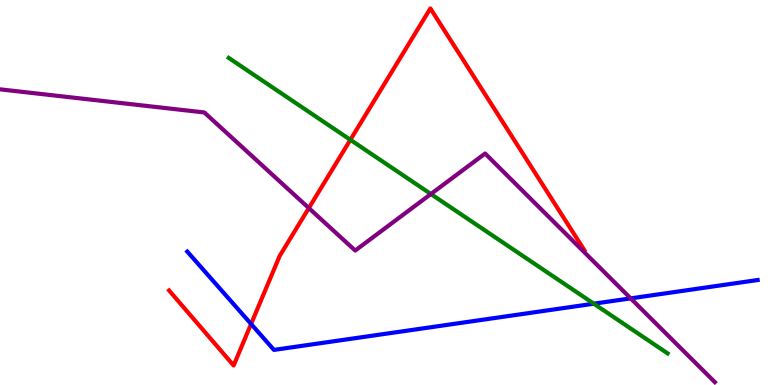[{'lines': ['blue', 'red'], 'intersections': [{'x': 3.24, 'y': 1.59}]}, {'lines': ['green', 'red'], 'intersections': [{'x': 4.52, 'y': 6.37}]}, {'lines': ['purple', 'red'], 'intersections': [{'x': 3.98, 'y': 4.6}]}, {'lines': ['blue', 'green'], 'intersections': [{'x': 7.66, 'y': 2.11}]}, {'lines': ['blue', 'purple'], 'intersections': [{'x': 8.14, 'y': 2.25}]}, {'lines': ['green', 'purple'], 'intersections': [{'x': 5.56, 'y': 4.96}]}]